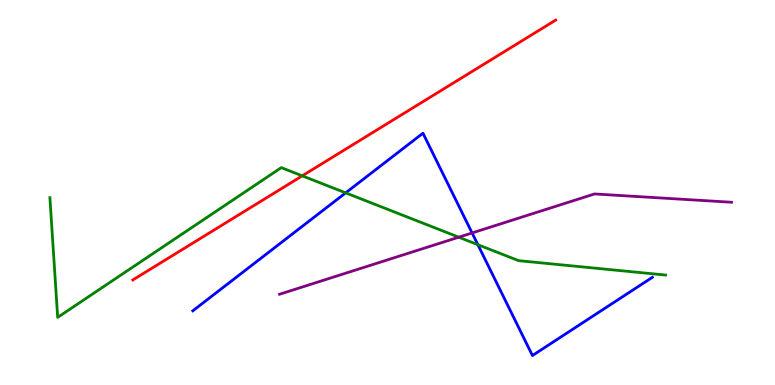[{'lines': ['blue', 'red'], 'intersections': []}, {'lines': ['green', 'red'], 'intersections': [{'x': 3.9, 'y': 5.43}]}, {'lines': ['purple', 'red'], 'intersections': []}, {'lines': ['blue', 'green'], 'intersections': [{'x': 4.46, 'y': 4.99}, {'x': 6.17, 'y': 3.64}]}, {'lines': ['blue', 'purple'], 'intersections': [{'x': 6.09, 'y': 3.95}]}, {'lines': ['green', 'purple'], 'intersections': [{'x': 5.92, 'y': 3.84}]}]